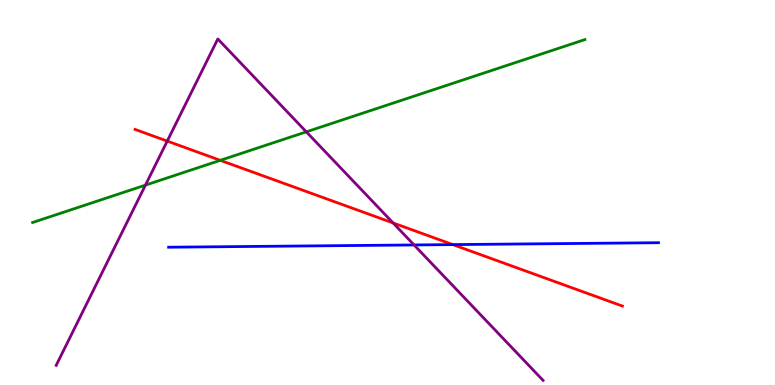[{'lines': ['blue', 'red'], 'intersections': [{'x': 5.84, 'y': 3.65}]}, {'lines': ['green', 'red'], 'intersections': [{'x': 2.84, 'y': 5.84}]}, {'lines': ['purple', 'red'], 'intersections': [{'x': 2.16, 'y': 6.34}, {'x': 5.07, 'y': 4.21}]}, {'lines': ['blue', 'green'], 'intersections': []}, {'lines': ['blue', 'purple'], 'intersections': [{'x': 5.34, 'y': 3.64}]}, {'lines': ['green', 'purple'], 'intersections': [{'x': 1.88, 'y': 5.19}, {'x': 3.95, 'y': 6.58}]}]